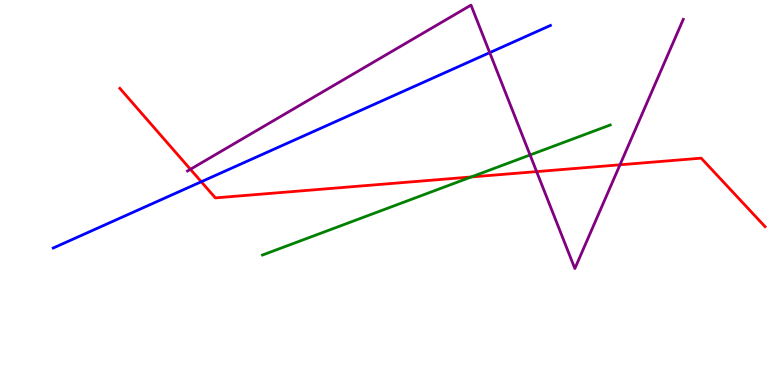[{'lines': ['blue', 'red'], 'intersections': [{'x': 2.6, 'y': 5.28}]}, {'lines': ['green', 'red'], 'intersections': [{'x': 6.08, 'y': 5.4}]}, {'lines': ['purple', 'red'], 'intersections': [{'x': 2.46, 'y': 5.6}, {'x': 6.92, 'y': 5.54}, {'x': 8.0, 'y': 5.72}]}, {'lines': ['blue', 'green'], 'intersections': []}, {'lines': ['blue', 'purple'], 'intersections': [{'x': 6.32, 'y': 8.63}]}, {'lines': ['green', 'purple'], 'intersections': [{'x': 6.84, 'y': 5.97}]}]